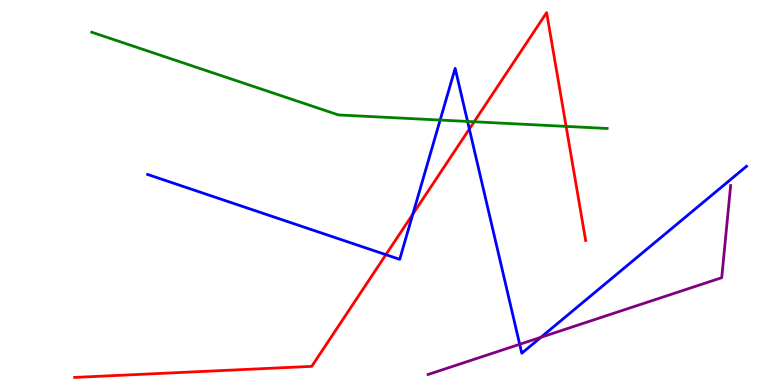[{'lines': ['blue', 'red'], 'intersections': [{'x': 4.98, 'y': 3.38}, {'x': 5.33, 'y': 4.44}, {'x': 6.06, 'y': 6.65}]}, {'lines': ['green', 'red'], 'intersections': [{'x': 6.12, 'y': 6.84}, {'x': 7.3, 'y': 6.72}]}, {'lines': ['purple', 'red'], 'intersections': []}, {'lines': ['blue', 'green'], 'intersections': [{'x': 5.68, 'y': 6.88}, {'x': 6.03, 'y': 6.85}]}, {'lines': ['blue', 'purple'], 'intersections': [{'x': 6.71, 'y': 1.06}, {'x': 6.98, 'y': 1.24}]}, {'lines': ['green', 'purple'], 'intersections': []}]